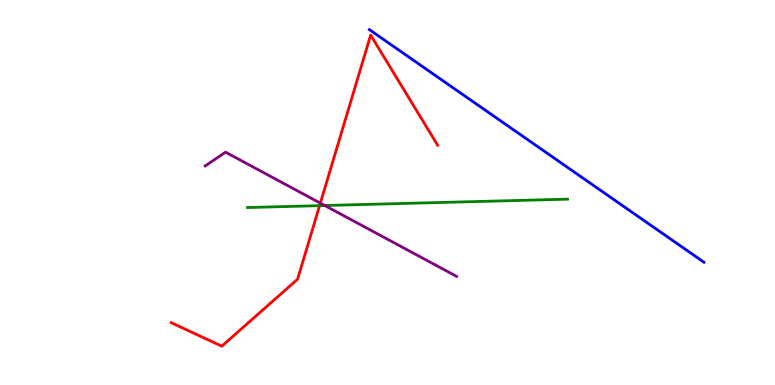[{'lines': ['blue', 'red'], 'intersections': []}, {'lines': ['green', 'red'], 'intersections': [{'x': 4.12, 'y': 4.66}]}, {'lines': ['purple', 'red'], 'intersections': [{'x': 4.13, 'y': 4.72}]}, {'lines': ['blue', 'green'], 'intersections': []}, {'lines': ['blue', 'purple'], 'intersections': []}, {'lines': ['green', 'purple'], 'intersections': [{'x': 4.19, 'y': 4.66}]}]